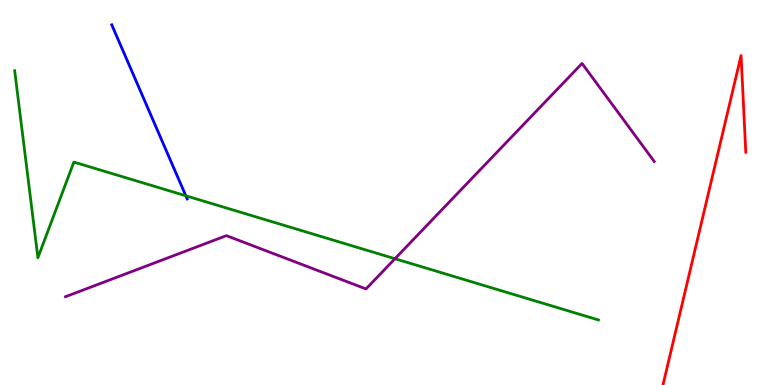[{'lines': ['blue', 'red'], 'intersections': []}, {'lines': ['green', 'red'], 'intersections': []}, {'lines': ['purple', 'red'], 'intersections': []}, {'lines': ['blue', 'green'], 'intersections': [{'x': 2.4, 'y': 4.92}]}, {'lines': ['blue', 'purple'], 'intersections': []}, {'lines': ['green', 'purple'], 'intersections': [{'x': 5.1, 'y': 3.28}]}]